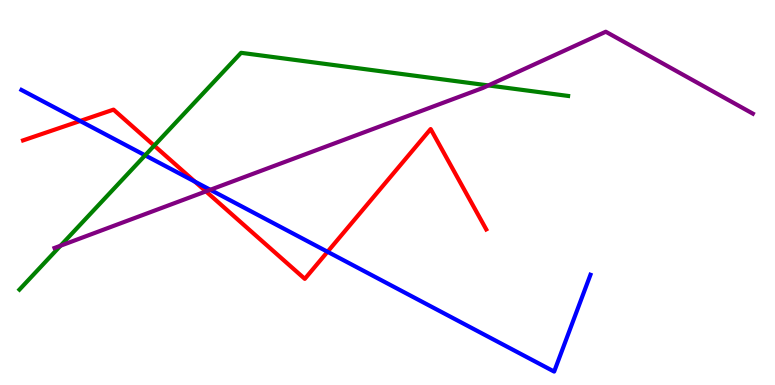[{'lines': ['blue', 'red'], 'intersections': [{'x': 1.03, 'y': 6.86}, {'x': 2.52, 'y': 5.28}, {'x': 4.23, 'y': 3.46}]}, {'lines': ['green', 'red'], 'intersections': [{'x': 1.99, 'y': 6.22}]}, {'lines': ['purple', 'red'], 'intersections': [{'x': 2.66, 'y': 5.03}]}, {'lines': ['blue', 'green'], 'intersections': [{'x': 1.87, 'y': 5.97}]}, {'lines': ['blue', 'purple'], 'intersections': [{'x': 2.71, 'y': 5.07}]}, {'lines': ['green', 'purple'], 'intersections': [{'x': 0.781, 'y': 3.62}, {'x': 6.3, 'y': 7.78}]}]